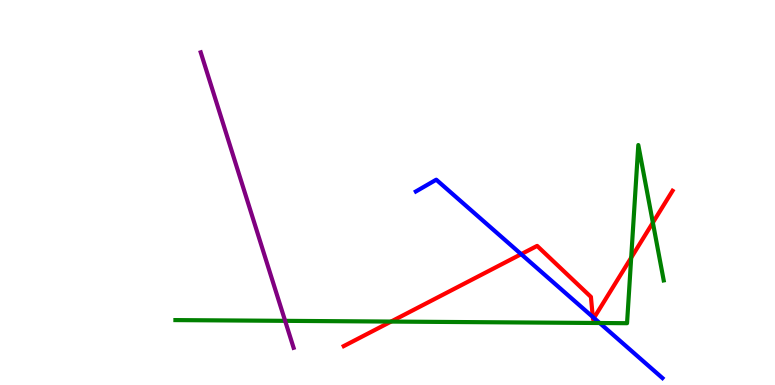[{'lines': ['blue', 'red'], 'intersections': [{'x': 6.72, 'y': 3.4}, {'x': 7.65, 'y': 1.77}, {'x': 7.66, 'y': 1.74}]}, {'lines': ['green', 'red'], 'intersections': [{'x': 5.05, 'y': 1.65}, {'x': 8.14, 'y': 3.31}, {'x': 8.42, 'y': 4.22}]}, {'lines': ['purple', 'red'], 'intersections': []}, {'lines': ['blue', 'green'], 'intersections': [{'x': 7.74, 'y': 1.61}]}, {'lines': ['blue', 'purple'], 'intersections': []}, {'lines': ['green', 'purple'], 'intersections': [{'x': 3.68, 'y': 1.67}]}]